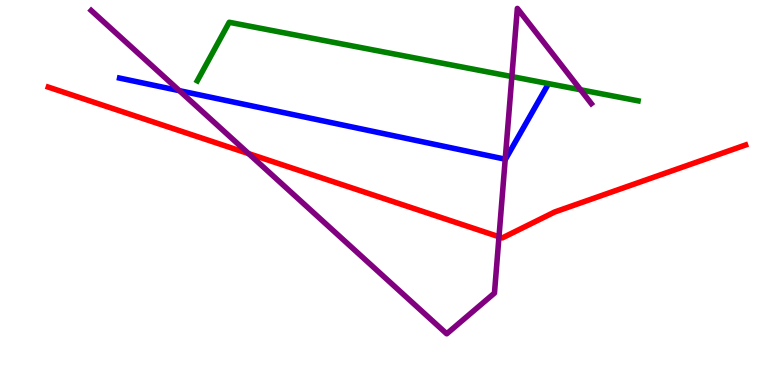[{'lines': ['blue', 'red'], 'intersections': []}, {'lines': ['green', 'red'], 'intersections': []}, {'lines': ['purple', 'red'], 'intersections': [{'x': 3.21, 'y': 6.01}, {'x': 6.44, 'y': 3.85}]}, {'lines': ['blue', 'green'], 'intersections': []}, {'lines': ['blue', 'purple'], 'intersections': [{'x': 2.31, 'y': 7.65}, {'x': 6.52, 'y': 5.87}]}, {'lines': ['green', 'purple'], 'intersections': [{'x': 6.6, 'y': 8.01}, {'x': 7.49, 'y': 7.67}]}]